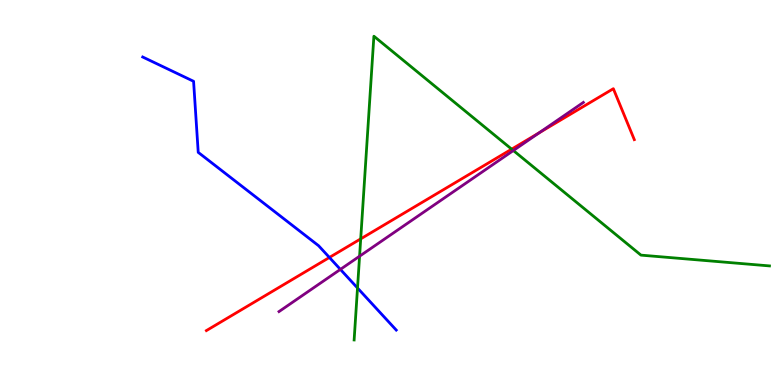[{'lines': ['blue', 'red'], 'intersections': [{'x': 4.25, 'y': 3.31}]}, {'lines': ['green', 'red'], 'intersections': [{'x': 4.65, 'y': 3.8}, {'x': 6.6, 'y': 6.13}]}, {'lines': ['purple', 'red'], 'intersections': [{'x': 6.96, 'y': 6.55}]}, {'lines': ['blue', 'green'], 'intersections': [{'x': 4.61, 'y': 2.52}]}, {'lines': ['blue', 'purple'], 'intersections': [{'x': 4.39, 'y': 3.0}]}, {'lines': ['green', 'purple'], 'intersections': [{'x': 4.64, 'y': 3.35}, {'x': 6.62, 'y': 6.09}]}]